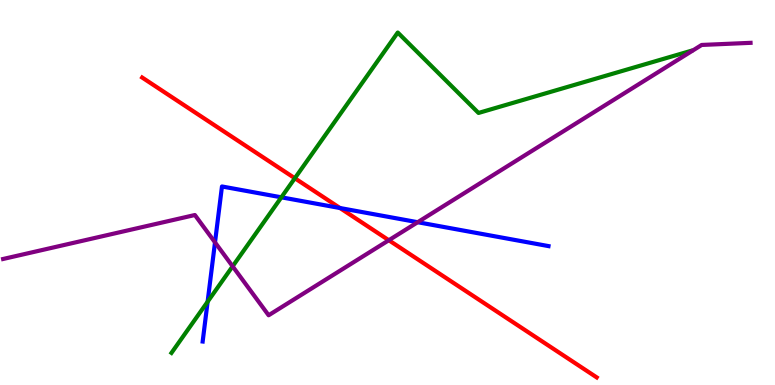[{'lines': ['blue', 'red'], 'intersections': [{'x': 4.39, 'y': 4.6}]}, {'lines': ['green', 'red'], 'intersections': [{'x': 3.8, 'y': 5.37}]}, {'lines': ['purple', 'red'], 'intersections': [{'x': 5.02, 'y': 3.76}]}, {'lines': ['blue', 'green'], 'intersections': [{'x': 2.68, 'y': 2.16}, {'x': 3.63, 'y': 4.87}]}, {'lines': ['blue', 'purple'], 'intersections': [{'x': 2.77, 'y': 3.7}, {'x': 5.39, 'y': 4.23}]}, {'lines': ['green', 'purple'], 'intersections': [{'x': 3.0, 'y': 3.08}]}]